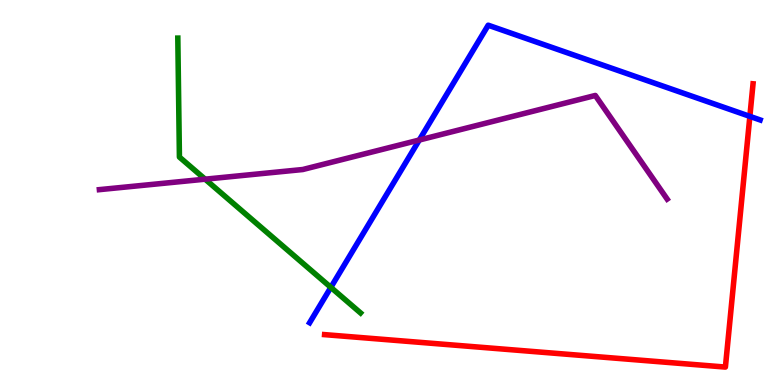[{'lines': ['blue', 'red'], 'intersections': [{'x': 9.68, 'y': 6.98}]}, {'lines': ['green', 'red'], 'intersections': []}, {'lines': ['purple', 'red'], 'intersections': []}, {'lines': ['blue', 'green'], 'intersections': [{'x': 4.27, 'y': 2.54}]}, {'lines': ['blue', 'purple'], 'intersections': [{'x': 5.41, 'y': 6.36}]}, {'lines': ['green', 'purple'], 'intersections': [{'x': 2.65, 'y': 5.35}]}]